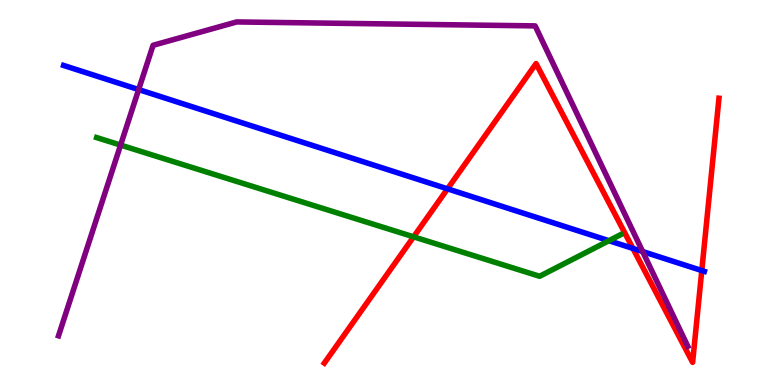[{'lines': ['blue', 'red'], 'intersections': [{'x': 5.77, 'y': 5.1}, {'x': 8.17, 'y': 3.55}, {'x': 9.06, 'y': 2.97}]}, {'lines': ['green', 'red'], 'intersections': [{'x': 5.34, 'y': 3.85}]}, {'lines': ['purple', 'red'], 'intersections': []}, {'lines': ['blue', 'green'], 'intersections': [{'x': 7.86, 'y': 3.75}]}, {'lines': ['blue', 'purple'], 'intersections': [{'x': 1.79, 'y': 7.67}, {'x': 8.29, 'y': 3.47}]}, {'lines': ['green', 'purple'], 'intersections': [{'x': 1.56, 'y': 6.23}]}]